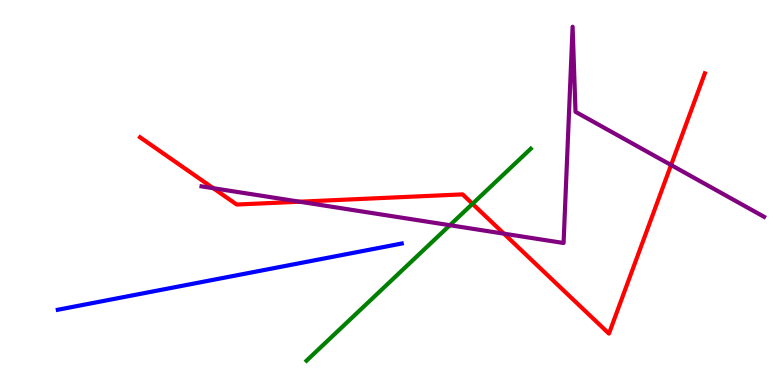[{'lines': ['blue', 'red'], 'intersections': []}, {'lines': ['green', 'red'], 'intersections': [{'x': 6.1, 'y': 4.71}]}, {'lines': ['purple', 'red'], 'intersections': [{'x': 2.75, 'y': 5.11}, {'x': 3.87, 'y': 4.76}, {'x': 6.5, 'y': 3.93}, {'x': 8.66, 'y': 5.71}]}, {'lines': ['blue', 'green'], 'intersections': []}, {'lines': ['blue', 'purple'], 'intersections': []}, {'lines': ['green', 'purple'], 'intersections': [{'x': 5.8, 'y': 4.15}]}]